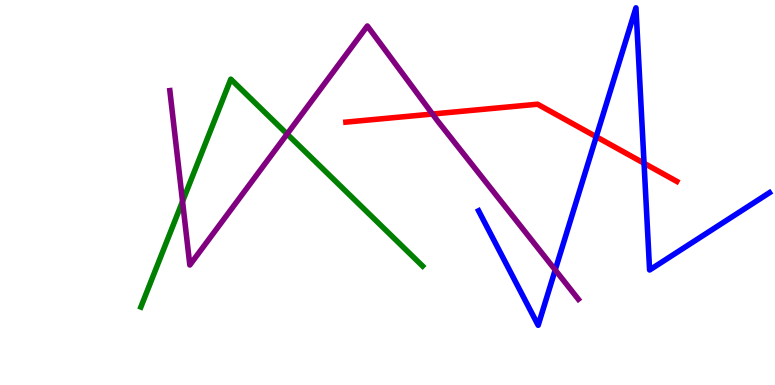[{'lines': ['blue', 'red'], 'intersections': [{'x': 7.69, 'y': 6.45}, {'x': 8.31, 'y': 5.76}]}, {'lines': ['green', 'red'], 'intersections': []}, {'lines': ['purple', 'red'], 'intersections': [{'x': 5.58, 'y': 7.04}]}, {'lines': ['blue', 'green'], 'intersections': []}, {'lines': ['blue', 'purple'], 'intersections': [{'x': 7.16, 'y': 2.99}]}, {'lines': ['green', 'purple'], 'intersections': [{'x': 2.36, 'y': 4.77}, {'x': 3.7, 'y': 6.52}]}]